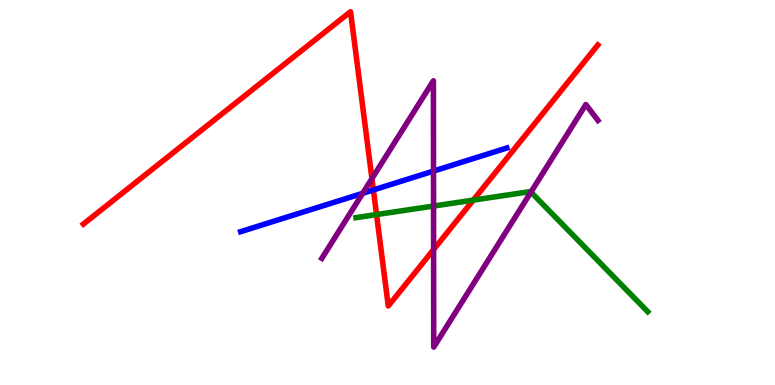[{'lines': ['blue', 'red'], 'intersections': [{'x': 4.82, 'y': 5.07}]}, {'lines': ['green', 'red'], 'intersections': [{'x': 4.86, 'y': 4.43}, {'x': 6.11, 'y': 4.8}]}, {'lines': ['purple', 'red'], 'intersections': [{'x': 4.8, 'y': 5.36}, {'x': 5.59, 'y': 3.52}]}, {'lines': ['blue', 'green'], 'intersections': []}, {'lines': ['blue', 'purple'], 'intersections': [{'x': 4.68, 'y': 4.98}, {'x': 5.59, 'y': 5.56}]}, {'lines': ['green', 'purple'], 'intersections': [{'x': 5.59, 'y': 4.65}, {'x': 6.85, 'y': 5.01}]}]